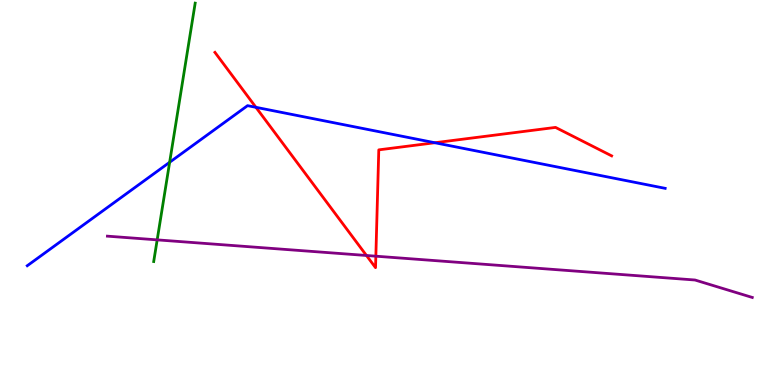[{'lines': ['blue', 'red'], 'intersections': [{'x': 3.3, 'y': 7.21}, {'x': 5.61, 'y': 6.29}]}, {'lines': ['green', 'red'], 'intersections': []}, {'lines': ['purple', 'red'], 'intersections': [{'x': 4.73, 'y': 3.36}, {'x': 4.85, 'y': 3.35}]}, {'lines': ['blue', 'green'], 'intersections': [{'x': 2.19, 'y': 5.79}]}, {'lines': ['blue', 'purple'], 'intersections': []}, {'lines': ['green', 'purple'], 'intersections': [{'x': 2.03, 'y': 3.77}]}]